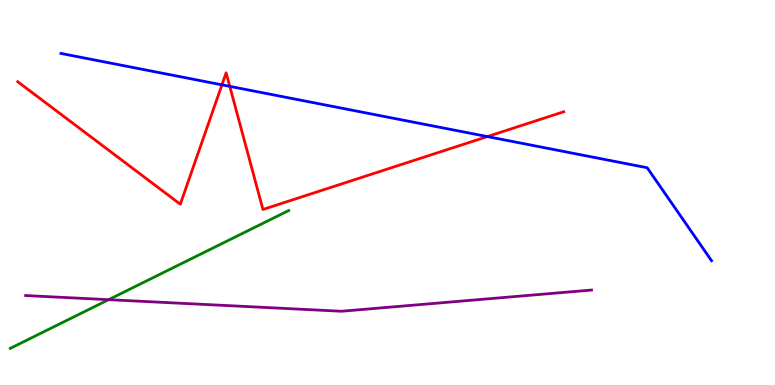[{'lines': ['blue', 'red'], 'intersections': [{'x': 2.86, 'y': 7.8}, {'x': 2.96, 'y': 7.76}, {'x': 6.29, 'y': 6.45}]}, {'lines': ['green', 'red'], 'intersections': []}, {'lines': ['purple', 'red'], 'intersections': []}, {'lines': ['blue', 'green'], 'intersections': []}, {'lines': ['blue', 'purple'], 'intersections': []}, {'lines': ['green', 'purple'], 'intersections': [{'x': 1.4, 'y': 2.22}]}]